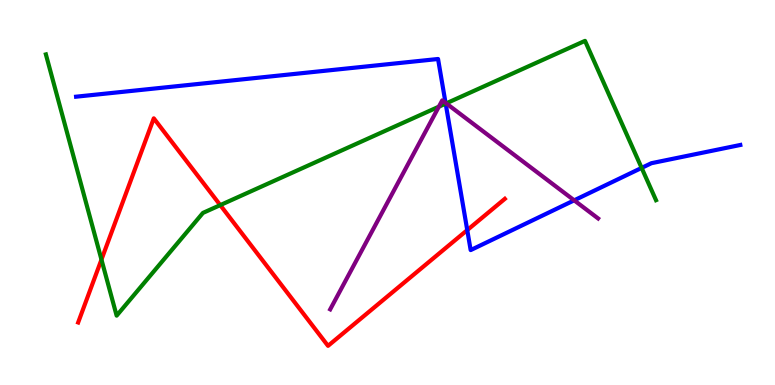[{'lines': ['blue', 'red'], 'intersections': [{'x': 6.03, 'y': 4.02}]}, {'lines': ['green', 'red'], 'intersections': [{'x': 1.31, 'y': 3.26}, {'x': 2.84, 'y': 4.67}]}, {'lines': ['purple', 'red'], 'intersections': []}, {'lines': ['blue', 'green'], 'intersections': [{'x': 5.75, 'y': 7.31}, {'x': 8.28, 'y': 5.64}]}, {'lines': ['blue', 'purple'], 'intersections': [{'x': 5.75, 'y': 7.33}, {'x': 7.41, 'y': 4.8}]}, {'lines': ['green', 'purple'], 'intersections': [{'x': 5.66, 'y': 7.23}, {'x': 5.76, 'y': 7.32}]}]